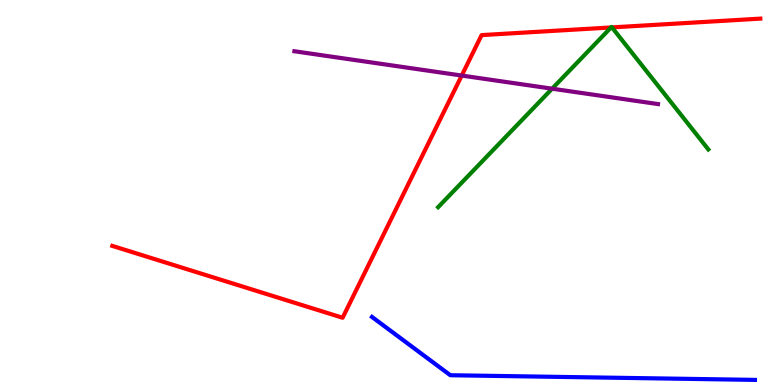[{'lines': ['blue', 'red'], 'intersections': []}, {'lines': ['green', 'red'], 'intersections': [{'x': 7.88, 'y': 9.29}, {'x': 7.9, 'y': 9.29}]}, {'lines': ['purple', 'red'], 'intersections': [{'x': 5.96, 'y': 8.04}]}, {'lines': ['blue', 'green'], 'intersections': []}, {'lines': ['blue', 'purple'], 'intersections': []}, {'lines': ['green', 'purple'], 'intersections': [{'x': 7.12, 'y': 7.7}]}]